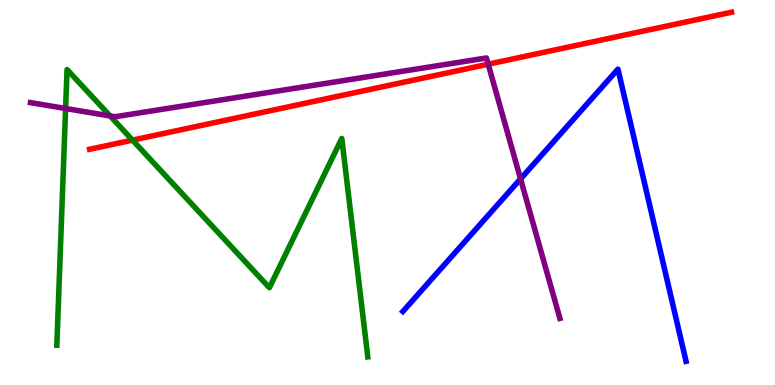[{'lines': ['blue', 'red'], 'intersections': []}, {'lines': ['green', 'red'], 'intersections': [{'x': 1.71, 'y': 6.36}]}, {'lines': ['purple', 'red'], 'intersections': [{'x': 6.3, 'y': 8.33}]}, {'lines': ['blue', 'green'], 'intersections': []}, {'lines': ['blue', 'purple'], 'intersections': [{'x': 6.72, 'y': 5.35}]}, {'lines': ['green', 'purple'], 'intersections': [{'x': 0.847, 'y': 7.18}, {'x': 1.42, 'y': 6.99}]}]